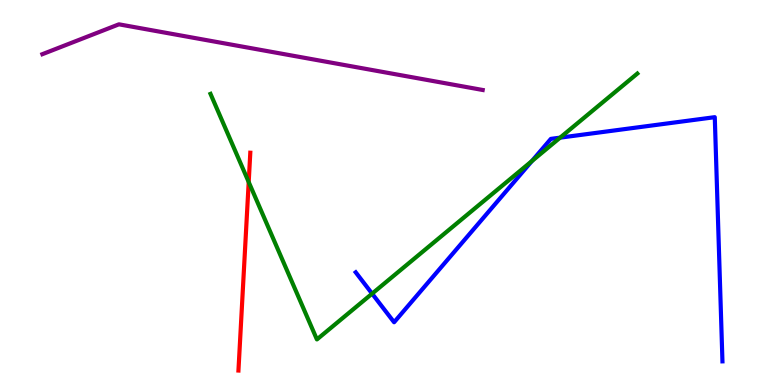[{'lines': ['blue', 'red'], 'intersections': []}, {'lines': ['green', 'red'], 'intersections': [{'x': 3.21, 'y': 5.27}]}, {'lines': ['purple', 'red'], 'intersections': []}, {'lines': ['blue', 'green'], 'intersections': [{'x': 4.8, 'y': 2.37}, {'x': 6.86, 'y': 5.82}, {'x': 7.23, 'y': 6.42}]}, {'lines': ['blue', 'purple'], 'intersections': []}, {'lines': ['green', 'purple'], 'intersections': []}]